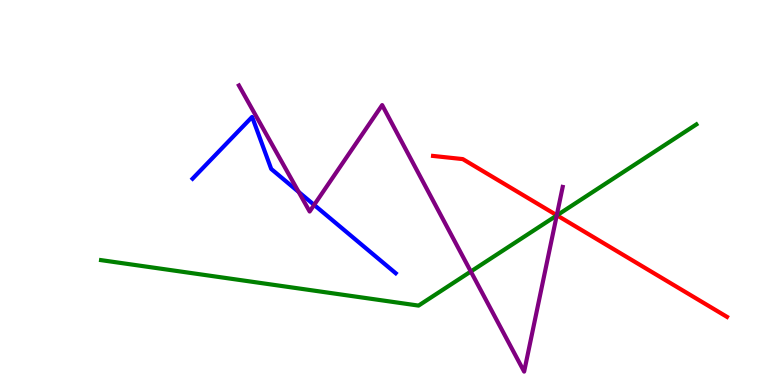[{'lines': ['blue', 'red'], 'intersections': []}, {'lines': ['green', 'red'], 'intersections': [{'x': 7.19, 'y': 4.41}]}, {'lines': ['purple', 'red'], 'intersections': [{'x': 7.18, 'y': 4.41}]}, {'lines': ['blue', 'green'], 'intersections': []}, {'lines': ['blue', 'purple'], 'intersections': [{'x': 3.85, 'y': 5.01}, {'x': 4.05, 'y': 4.68}]}, {'lines': ['green', 'purple'], 'intersections': [{'x': 6.08, 'y': 2.95}, {'x': 7.18, 'y': 4.4}]}]